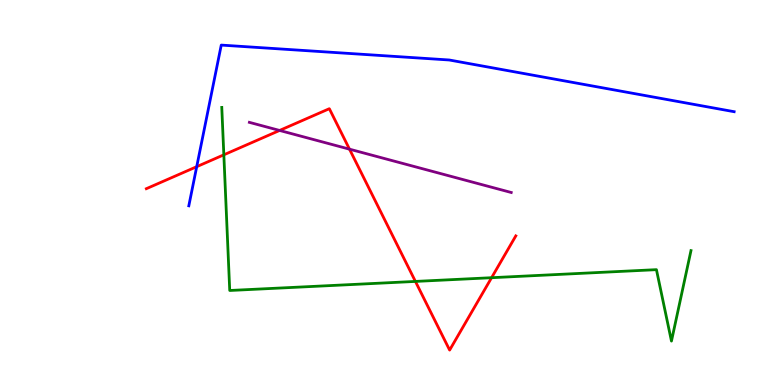[{'lines': ['blue', 'red'], 'intersections': [{'x': 2.54, 'y': 5.67}]}, {'lines': ['green', 'red'], 'intersections': [{'x': 2.89, 'y': 5.98}, {'x': 5.36, 'y': 2.69}, {'x': 6.34, 'y': 2.79}]}, {'lines': ['purple', 'red'], 'intersections': [{'x': 3.61, 'y': 6.61}, {'x': 4.51, 'y': 6.13}]}, {'lines': ['blue', 'green'], 'intersections': []}, {'lines': ['blue', 'purple'], 'intersections': []}, {'lines': ['green', 'purple'], 'intersections': []}]